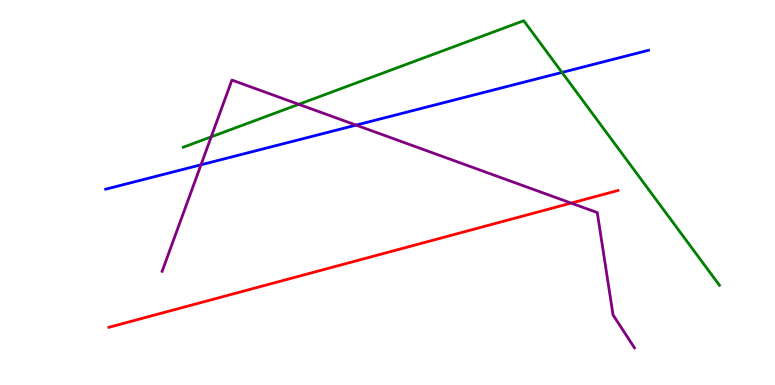[{'lines': ['blue', 'red'], 'intersections': []}, {'lines': ['green', 'red'], 'intersections': []}, {'lines': ['purple', 'red'], 'intersections': [{'x': 7.37, 'y': 4.73}]}, {'lines': ['blue', 'green'], 'intersections': [{'x': 7.25, 'y': 8.12}]}, {'lines': ['blue', 'purple'], 'intersections': [{'x': 2.59, 'y': 5.72}, {'x': 4.59, 'y': 6.75}]}, {'lines': ['green', 'purple'], 'intersections': [{'x': 2.73, 'y': 6.45}, {'x': 3.86, 'y': 7.29}]}]